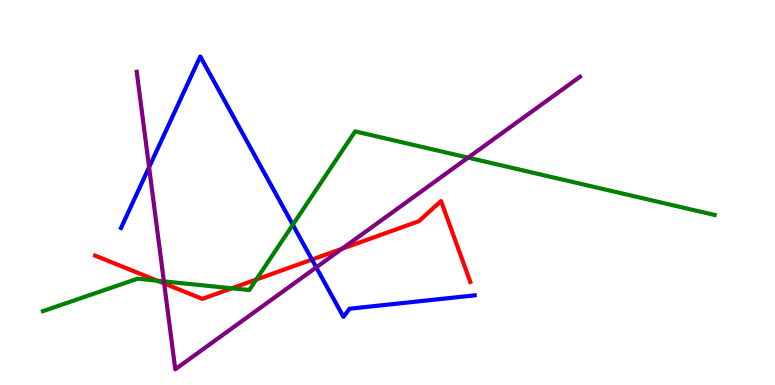[{'lines': ['blue', 'red'], 'intersections': [{'x': 4.03, 'y': 3.26}]}, {'lines': ['green', 'red'], 'intersections': [{'x': 2.03, 'y': 2.71}, {'x': 2.99, 'y': 2.51}, {'x': 3.31, 'y': 2.74}]}, {'lines': ['purple', 'red'], 'intersections': [{'x': 2.12, 'y': 2.64}, {'x': 4.41, 'y': 3.54}]}, {'lines': ['blue', 'green'], 'intersections': [{'x': 3.78, 'y': 4.16}]}, {'lines': ['blue', 'purple'], 'intersections': [{'x': 1.92, 'y': 5.66}, {'x': 4.08, 'y': 3.06}]}, {'lines': ['green', 'purple'], 'intersections': [{'x': 2.11, 'y': 2.69}, {'x': 6.04, 'y': 5.91}]}]